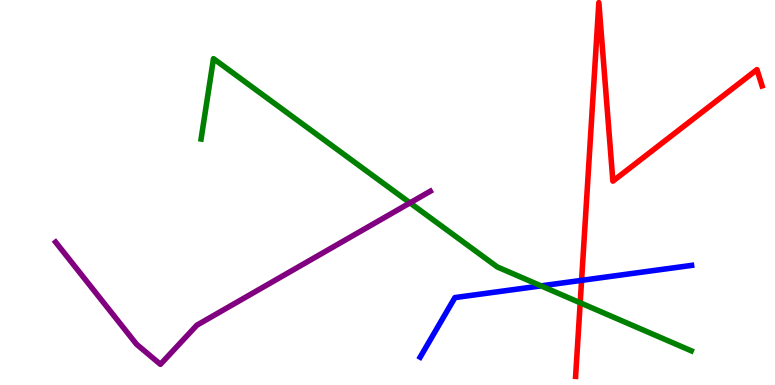[{'lines': ['blue', 'red'], 'intersections': [{'x': 7.5, 'y': 2.72}]}, {'lines': ['green', 'red'], 'intersections': [{'x': 7.49, 'y': 2.14}]}, {'lines': ['purple', 'red'], 'intersections': []}, {'lines': ['blue', 'green'], 'intersections': [{'x': 6.98, 'y': 2.57}]}, {'lines': ['blue', 'purple'], 'intersections': []}, {'lines': ['green', 'purple'], 'intersections': [{'x': 5.29, 'y': 4.73}]}]